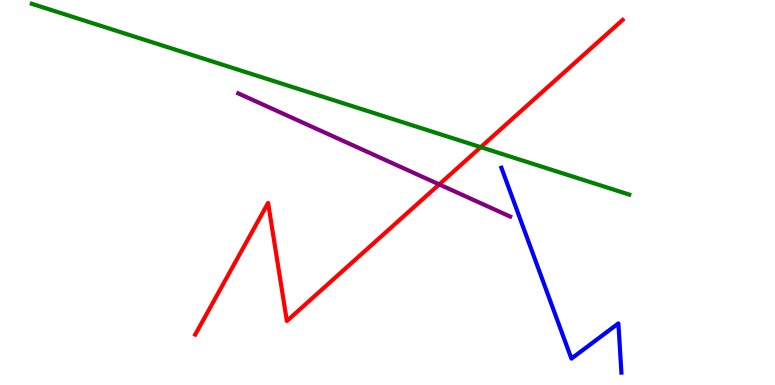[{'lines': ['blue', 'red'], 'intersections': []}, {'lines': ['green', 'red'], 'intersections': [{'x': 6.2, 'y': 6.18}]}, {'lines': ['purple', 'red'], 'intersections': [{'x': 5.67, 'y': 5.21}]}, {'lines': ['blue', 'green'], 'intersections': []}, {'lines': ['blue', 'purple'], 'intersections': []}, {'lines': ['green', 'purple'], 'intersections': []}]